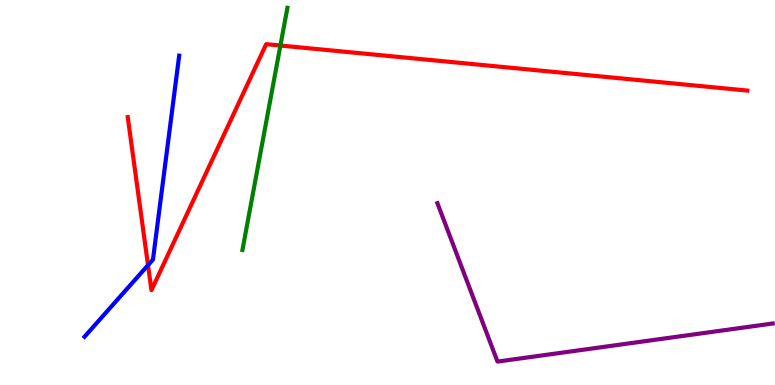[{'lines': ['blue', 'red'], 'intersections': [{'x': 1.91, 'y': 3.11}]}, {'lines': ['green', 'red'], 'intersections': [{'x': 3.62, 'y': 8.82}]}, {'lines': ['purple', 'red'], 'intersections': []}, {'lines': ['blue', 'green'], 'intersections': []}, {'lines': ['blue', 'purple'], 'intersections': []}, {'lines': ['green', 'purple'], 'intersections': []}]